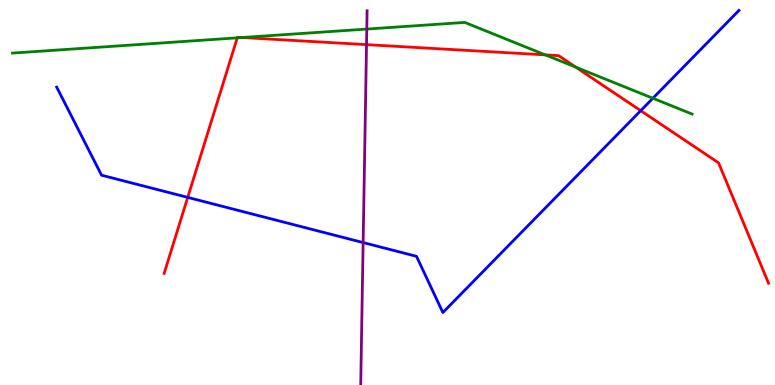[{'lines': ['blue', 'red'], 'intersections': [{'x': 2.42, 'y': 4.87}, {'x': 8.27, 'y': 7.13}]}, {'lines': ['green', 'red'], 'intersections': [{'x': 3.06, 'y': 9.02}, {'x': 3.13, 'y': 9.03}, {'x': 7.04, 'y': 8.57}, {'x': 7.43, 'y': 8.25}]}, {'lines': ['purple', 'red'], 'intersections': [{'x': 4.73, 'y': 8.84}]}, {'lines': ['blue', 'green'], 'intersections': [{'x': 8.42, 'y': 7.45}]}, {'lines': ['blue', 'purple'], 'intersections': [{'x': 4.69, 'y': 3.7}]}, {'lines': ['green', 'purple'], 'intersections': [{'x': 4.73, 'y': 9.25}]}]